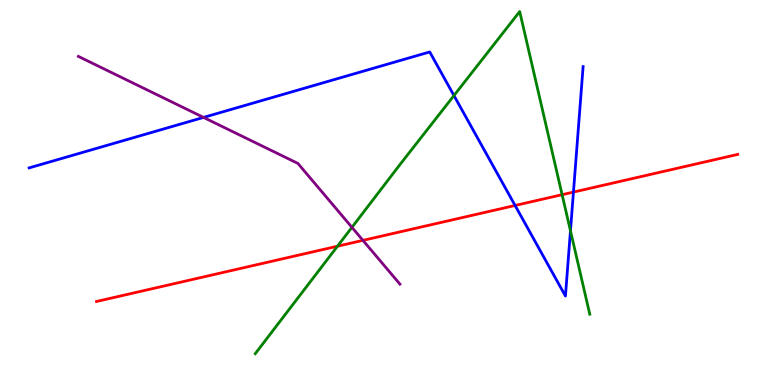[{'lines': ['blue', 'red'], 'intersections': [{'x': 6.65, 'y': 4.66}, {'x': 7.4, 'y': 5.01}]}, {'lines': ['green', 'red'], 'intersections': [{'x': 4.35, 'y': 3.6}, {'x': 7.25, 'y': 4.94}]}, {'lines': ['purple', 'red'], 'intersections': [{'x': 4.68, 'y': 3.76}]}, {'lines': ['blue', 'green'], 'intersections': [{'x': 5.86, 'y': 7.52}, {'x': 7.36, 'y': 4.01}]}, {'lines': ['blue', 'purple'], 'intersections': [{'x': 2.63, 'y': 6.95}]}, {'lines': ['green', 'purple'], 'intersections': [{'x': 4.54, 'y': 4.1}]}]